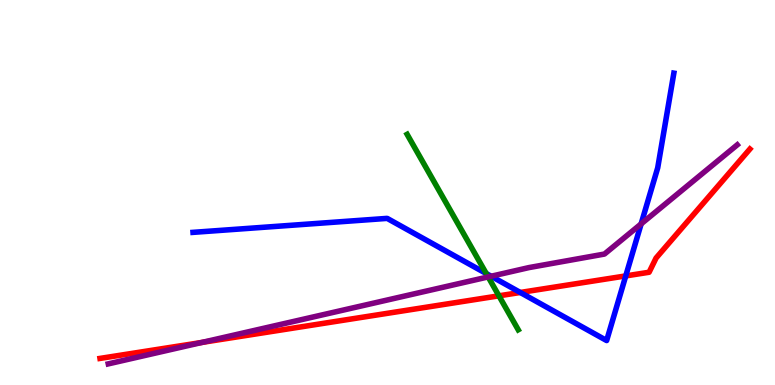[{'lines': ['blue', 'red'], 'intersections': [{'x': 6.71, 'y': 2.4}, {'x': 8.07, 'y': 2.83}]}, {'lines': ['green', 'red'], 'intersections': [{'x': 6.44, 'y': 2.32}]}, {'lines': ['purple', 'red'], 'intersections': [{'x': 2.61, 'y': 1.11}]}, {'lines': ['blue', 'green'], 'intersections': [{'x': 6.27, 'y': 2.9}]}, {'lines': ['blue', 'purple'], 'intersections': [{'x': 6.34, 'y': 2.82}, {'x': 8.27, 'y': 4.18}]}, {'lines': ['green', 'purple'], 'intersections': [{'x': 6.3, 'y': 2.81}]}]